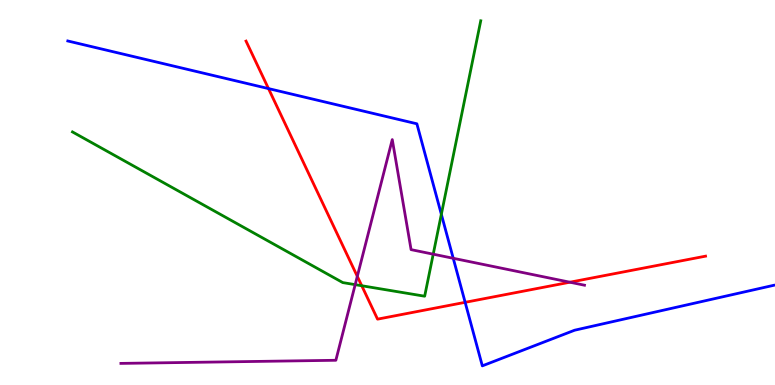[{'lines': ['blue', 'red'], 'intersections': [{'x': 3.46, 'y': 7.7}, {'x': 6.0, 'y': 2.15}]}, {'lines': ['green', 'red'], 'intersections': [{'x': 4.67, 'y': 2.58}]}, {'lines': ['purple', 'red'], 'intersections': [{'x': 4.61, 'y': 2.82}, {'x': 7.35, 'y': 2.67}]}, {'lines': ['blue', 'green'], 'intersections': [{'x': 5.69, 'y': 4.43}]}, {'lines': ['blue', 'purple'], 'intersections': [{'x': 5.85, 'y': 3.29}]}, {'lines': ['green', 'purple'], 'intersections': [{'x': 4.58, 'y': 2.61}, {'x': 5.59, 'y': 3.4}]}]